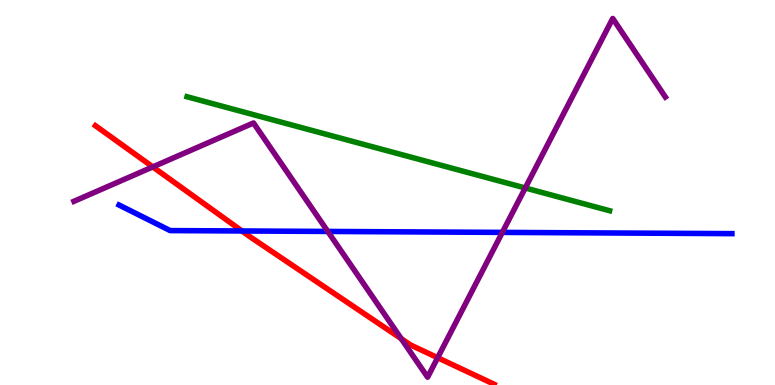[{'lines': ['blue', 'red'], 'intersections': [{'x': 3.12, 'y': 4.0}]}, {'lines': ['green', 'red'], 'intersections': []}, {'lines': ['purple', 'red'], 'intersections': [{'x': 1.97, 'y': 5.66}, {'x': 5.18, 'y': 1.2}, {'x': 5.65, 'y': 0.709}]}, {'lines': ['blue', 'green'], 'intersections': []}, {'lines': ['blue', 'purple'], 'intersections': [{'x': 4.23, 'y': 3.99}, {'x': 6.48, 'y': 3.96}]}, {'lines': ['green', 'purple'], 'intersections': [{'x': 6.78, 'y': 5.12}]}]